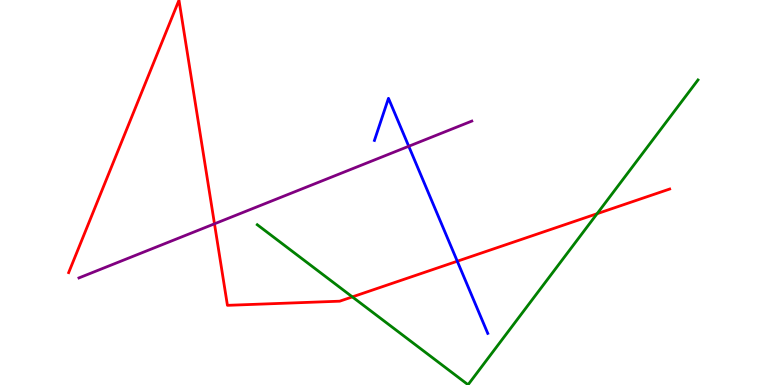[{'lines': ['blue', 'red'], 'intersections': [{'x': 5.9, 'y': 3.21}]}, {'lines': ['green', 'red'], 'intersections': [{'x': 4.55, 'y': 2.29}, {'x': 7.7, 'y': 4.45}]}, {'lines': ['purple', 'red'], 'intersections': [{'x': 2.77, 'y': 4.19}]}, {'lines': ['blue', 'green'], 'intersections': []}, {'lines': ['blue', 'purple'], 'intersections': [{'x': 5.27, 'y': 6.2}]}, {'lines': ['green', 'purple'], 'intersections': []}]